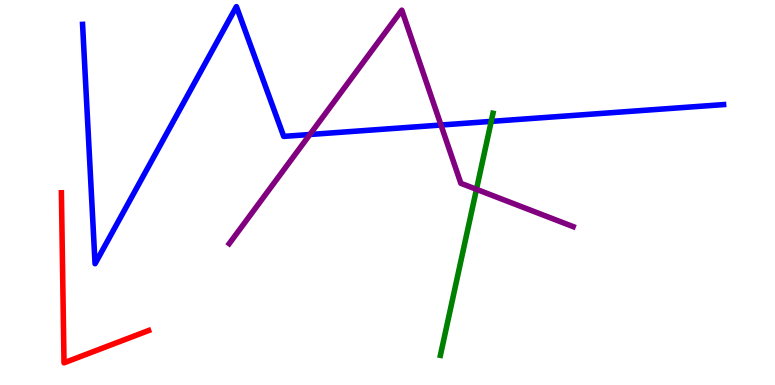[{'lines': ['blue', 'red'], 'intersections': []}, {'lines': ['green', 'red'], 'intersections': []}, {'lines': ['purple', 'red'], 'intersections': []}, {'lines': ['blue', 'green'], 'intersections': [{'x': 6.34, 'y': 6.85}]}, {'lines': ['blue', 'purple'], 'intersections': [{'x': 4.0, 'y': 6.51}, {'x': 5.69, 'y': 6.75}]}, {'lines': ['green', 'purple'], 'intersections': [{'x': 6.15, 'y': 5.08}]}]